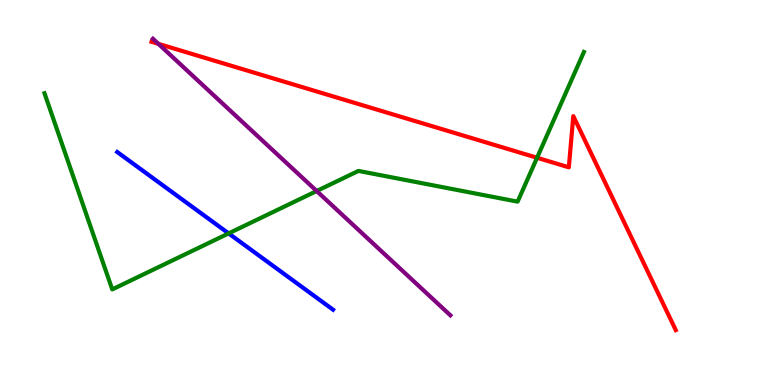[{'lines': ['blue', 'red'], 'intersections': []}, {'lines': ['green', 'red'], 'intersections': [{'x': 6.93, 'y': 5.9}]}, {'lines': ['purple', 'red'], 'intersections': [{'x': 2.04, 'y': 8.86}]}, {'lines': ['blue', 'green'], 'intersections': [{'x': 2.95, 'y': 3.94}]}, {'lines': ['blue', 'purple'], 'intersections': []}, {'lines': ['green', 'purple'], 'intersections': [{'x': 4.09, 'y': 5.04}]}]